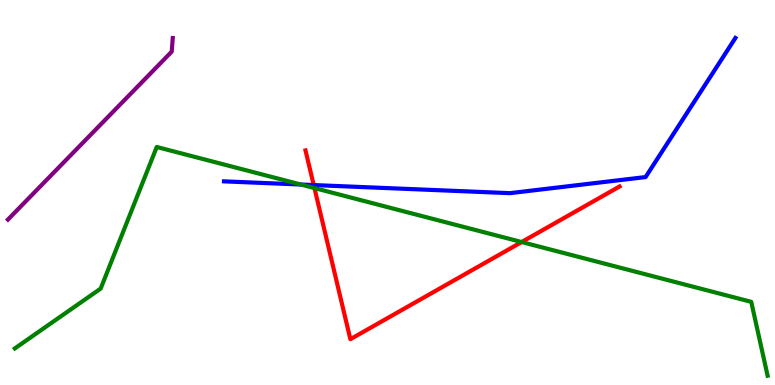[{'lines': ['blue', 'red'], 'intersections': [{'x': 4.05, 'y': 5.19}]}, {'lines': ['green', 'red'], 'intersections': [{'x': 4.06, 'y': 5.12}, {'x': 6.73, 'y': 3.71}]}, {'lines': ['purple', 'red'], 'intersections': []}, {'lines': ['blue', 'green'], 'intersections': [{'x': 3.88, 'y': 5.21}]}, {'lines': ['blue', 'purple'], 'intersections': []}, {'lines': ['green', 'purple'], 'intersections': []}]